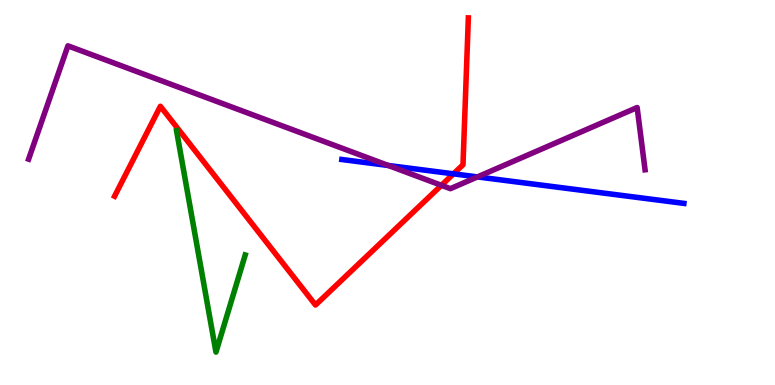[{'lines': ['blue', 'red'], 'intersections': [{'x': 5.85, 'y': 5.48}]}, {'lines': ['green', 'red'], 'intersections': []}, {'lines': ['purple', 'red'], 'intersections': [{'x': 5.7, 'y': 5.19}]}, {'lines': ['blue', 'green'], 'intersections': []}, {'lines': ['blue', 'purple'], 'intersections': [{'x': 5.01, 'y': 5.7}, {'x': 6.16, 'y': 5.41}]}, {'lines': ['green', 'purple'], 'intersections': []}]